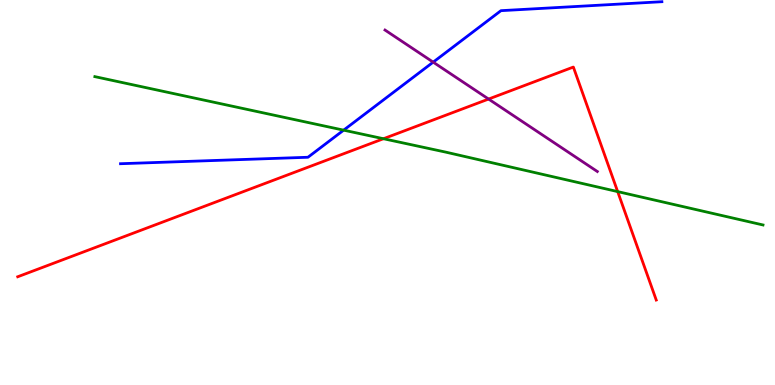[{'lines': ['blue', 'red'], 'intersections': []}, {'lines': ['green', 'red'], 'intersections': [{'x': 4.95, 'y': 6.4}, {'x': 7.97, 'y': 5.02}]}, {'lines': ['purple', 'red'], 'intersections': [{'x': 6.3, 'y': 7.43}]}, {'lines': ['blue', 'green'], 'intersections': [{'x': 4.43, 'y': 6.62}]}, {'lines': ['blue', 'purple'], 'intersections': [{'x': 5.59, 'y': 8.39}]}, {'lines': ['green', 'purple'], 'intersections': []}]